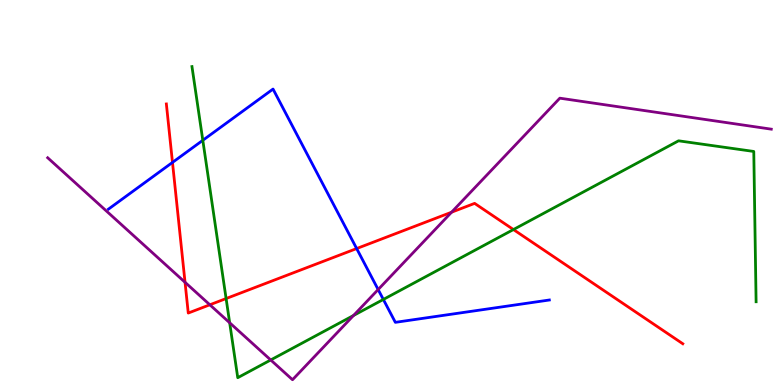[{'lines': ['blue', 'red'], 'intersections': [{'x': 2.23, 'y': 5.78}, {'x': 4.6, 'y': 3.54}]}, {'lines': ['green', 'red'], 'intersections': [{'x': 2.92, 'y': 2.25}, {'x': 6.62, 'y': 4.04}]}, {'lines': ['purple', 'red'], 'intersections': [{'x': 2.39, 'y': 2.67}, {'x': 2.71, 'y': 2.08}, {'x': 5.83, 'y': 4.49}]}, {'lines': ['blue', 'green'], 'intersections': [{'x': 2.62, 'y': 6.36}, {'x': 4.95, 'y': 2.22}]}, {'lines': ['blue', 'purple'], 'intersections': [{'x': 4.88, 'y': 2.48}]}, {'lines': ['green', 'purple'], 'intersections': [{'x': 2.96, 'y': 1.62}, {'x': 3.49, 'y': 0.65}, {'x': 4.56, 'y': 1.81}]}]